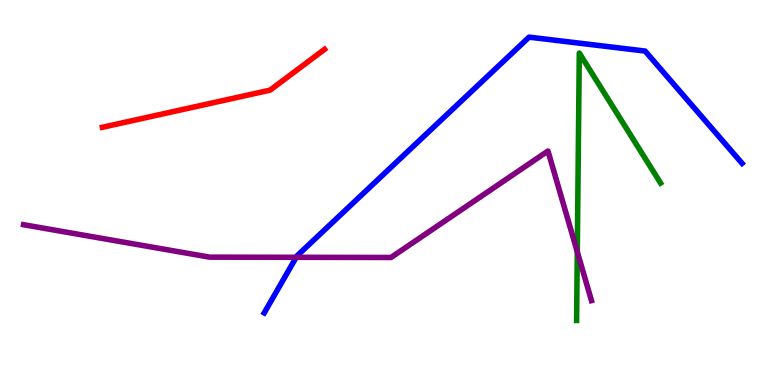[{'lines': ['blue', 'red'], 'intersections': []}, {'lines': ['green', 'red'], 'intersections': []}, {'lines': ['purple', 'red'], 'intersections': []}, {'lines': ['blue', 'green'], 'intersections': []}, {'lines': ['blue', 'purple'], 'intersections': [{'x': 3.82, 'y': 3.32}]}, {'lines': ['green', 'purple'], 'intersections': [{'x': 7.45, 'y': 3.46}]}]